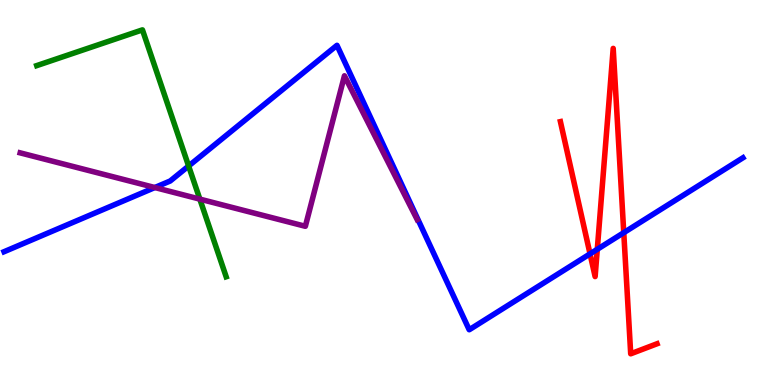[{'lines': ['blue', 'red'], 'intersections': [{'x': 7.61, 'y': 3.41}, {'x': 7.71, 'y': 3.52}, {'x': 8.05, 'y': 3.96}]}, {'lines': ['green', 'red'], 'intersections': []}, {'lines': ['purple', 'red'], 'intersections': []}, {'lines': ['blue', 'green'], 'intersections': [{'x': 2.43, 'y': 5.69}]}, {'lines': ['blue', 'purple'], 'intersections': [{'x': 2.0, 'y': 5.13}]}, {'lines': ['green', 'purple'], 'intersections': [{'x': 2.58, 'y': 4.83}]}]